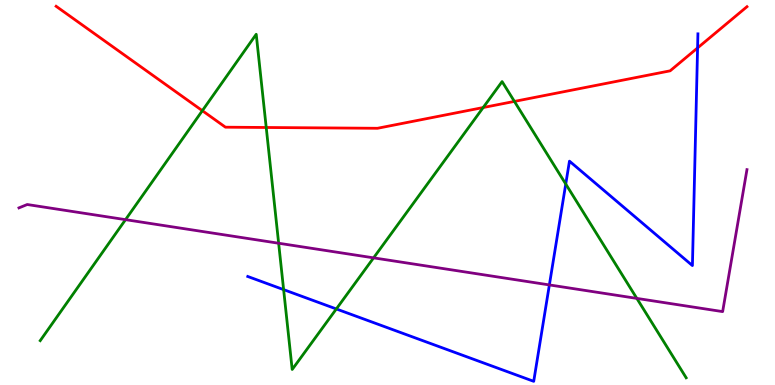[{'lines': ['blue', 'red'], 'intersections': [{'x': 9.0, 'y': 8.76}]}, {'lines': ['green', 'red'], 'intersections': [{'x': 2.61, 'y': 7.12}, {'x': 3.44, 'y': 6.69}, {'x': 6.23, 'y': 7.21}, {'x': 6.64, 'y': 7.37}]}, {'lines': ['purple', 'red'], 'intersections': []}, {'lines': ['blue', 'green'], 'intersections': [{'x': 3.66, 'y': 2.48}, {'x': 4.34, 'y': 1.98}, {'x': 7.3, 'y': 5.22}]}, {'lines': ['blue', 'purple'], 'intersections': [{'x': 7.09, 'y': 2.6}]}, {'lines': ['green', 'purple'], 'intersections': [{'x': 1.62, 'y': 4.29}, {'x': 3.6, 'y': 3.68}, {'x': 4.82, 'y': 3.3}, {'x': 8.22, 'y': 2.25}]}]